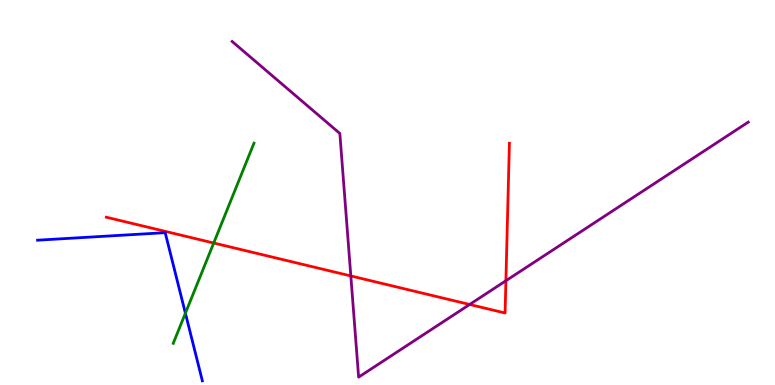[{'lines': ['blue', 'red'], 'intersections': []}, {'lines': ['green', 'red'], 'intersections': [{'x': 2.76, 'y': 3.69}]}, {'lines': ['purple', 'red'], 'intersections': [{'x': 4.53, 'y': 2.83}, {'x': 6.06, 'y': 2.09}, {'x': 6.53, 'y': 2.71}]}, {'lines': ['blue', 'green'], 'intersections': [{'x': 2.39, 'y': 1.86}]}, {'lines': ['blue', 'purple'], 'intersections': []}, {'lines': ['green', 'purple'], 'intersections': []}]